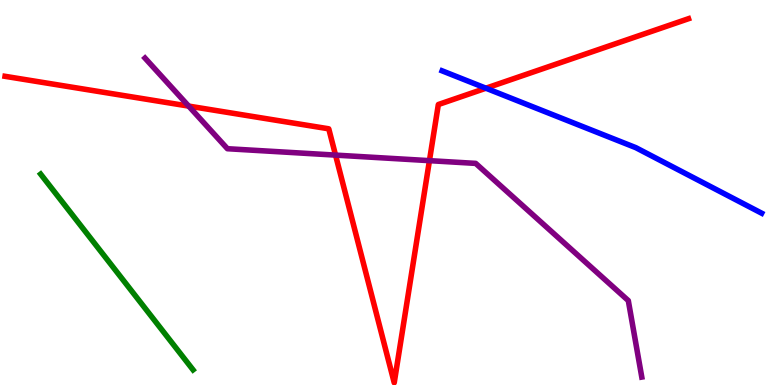[{'lines': ['blue', 'red'], 'intersections': [{'x': 6.27, 'y': 7.71}]}, {'lines': ['green', 'red'], 'intersections': []}, {'lines': ['purple', 'red'], 'intersections': [{'x': 2.43, 'y': 7.24}, {'x': 4.33, 'y': 5.97}, {'x': 5.54, 'y': 5.83}]}, {'lines': ['blue', 'green'], 'intersections': []}, {'lines': ['blue', 'purple'], 'intersections': []}, {'lines': ['green', 'purple'], 'intersections': []}]